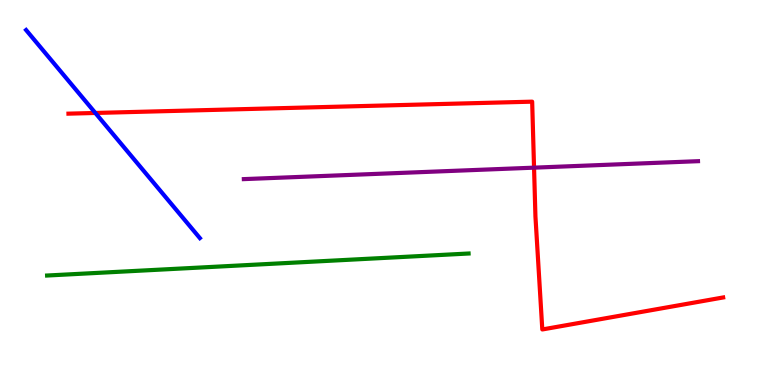[{'lines': ['blue', 'red'], 'intersections': [{'x': 1.23, 'y': 7.07}]}, {'lines': ['green', 'red'], 'intersections': []}, {'lines': ['purple', 'red'], 'intersections': [{'x': 6.89, 'y': 5.65}]}, {'lines': ['blue', 'green'], 'intersections': []}, {'lines': ['blue', 'purple'], 'intersections': []}, {'lines': ['green', 'purple'], 'intersections': []}]